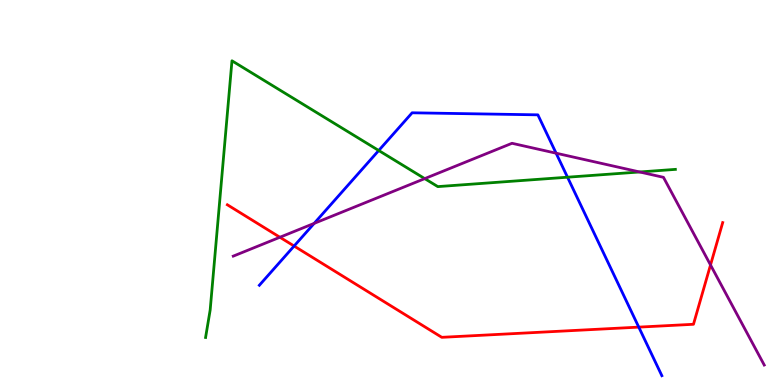[{'lines': ['blue', 'red'], 'intersections': [{'x': 3.79, 'y': 3.61}, {'x': 8.24, 'y': 1.5}]}, {'lines': ['green', 'red'], 'intersections': []}, {'lines': ['purple', 'red'], 'intersections': [{'x': 3.61, 'y': 3.84}, {'x': 9.17, 'y': 3.12}]}, {'lines': ['blue', 'green'], 'intersections': [{'x': 4.89, 'y': 6.09}, {'x': 7.32, 'y': 5.4}]}, {'lines': ['blue', 'purple'], 'intersections': [{'x': 4.05, 'y': 4.2}, {'x': 7.18, 'y': 6.02}]}, {'lines': ['green', 'purple'], 'intersections': [{'x': 5.48, 'y': 5.36}, {'x': 8.25, 'y': 5.53}]}]